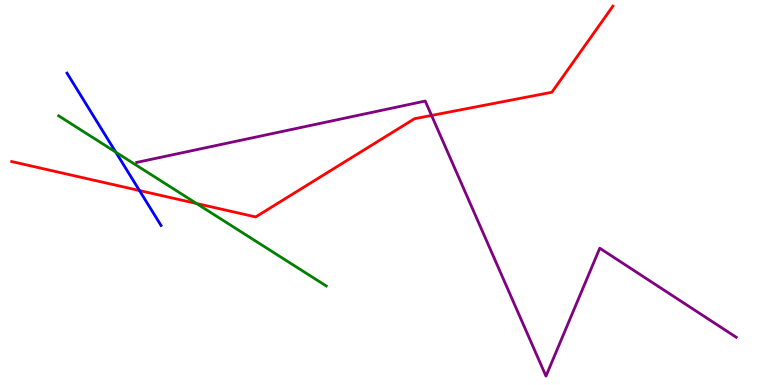[{'lines': ['blue', 'red'], 'intersections': [{'x': 1.8, 'y': 5.05}]}, {'lines': ['green', 'red'], 'intersections': [{'x': 2.54, 'y': 4.71}]}, {'lines': ['purple', 'red'], 'intersections': [{'x': 5.57, 'y': 7.0}]}, {'lines': ['blue', 'green'], 'intersections': [{'x': 1.49, 'y': 6.05}]}, {'lines': ['blue', 'purple'], 'intersections': []}, {'lines': ['green', 'purple'], 'intersections': []}]